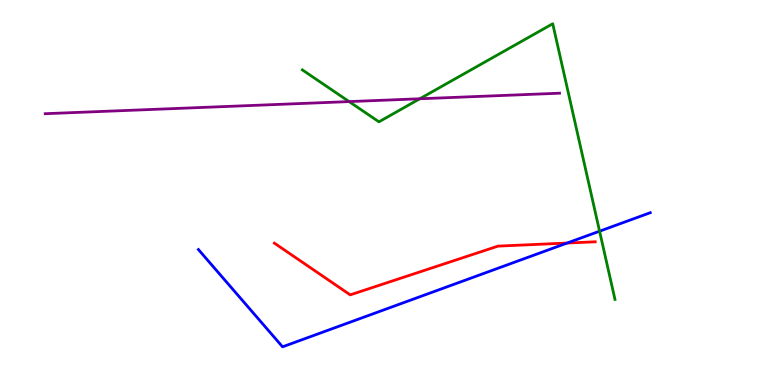[{'lines': ['blue', 'red'], 'intersections': [{'x': 7.32, 'y': 3.69}]}, {'lines': ['green', 'red'], 'intersections': []}, {'lines': ['purple', 'red'], 'intersections': []}, {'lines': ['blue', 'green'], 'intersections': [{'x': 7.74, 'y': 3.99}]}, {'lines': ['blue', 'purple'], 'intersections': []}, {'lines': ['green', 'purple'], 'intersections': [{'x': 4.5, 'y': 7.36}, {'x': 5.42, 'y': 7.43}]}]